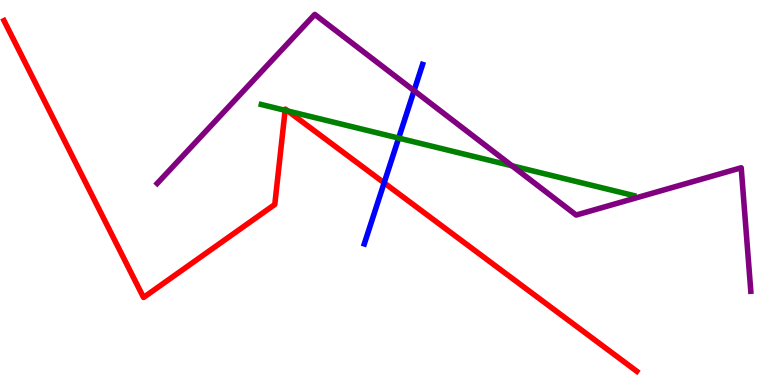[{'lines': ['blue', 'red'], 'intersections': [{'x': 4.96, 'y': 5.25}]}, {'lines': ['green', 'red'], 'intersections': [{'x': 3.68, 'y': 7.13}, {'x': 3.71, 'y': 7.12}]}, {'lines': ['purple', 'red'], 'intersections': []}, {'lines': ['blue', 'green'], 'intersections': [{'x': 5.14, 'y': 6.41}]}, {'lines': ['blue', 'purple'], 'intersections': [{'x': 5.34, 'y': 7.65}]}, {'lines': ['green', 'purple'], 'intersections': [{'x': 6.61, 'y': 5.69}]}]